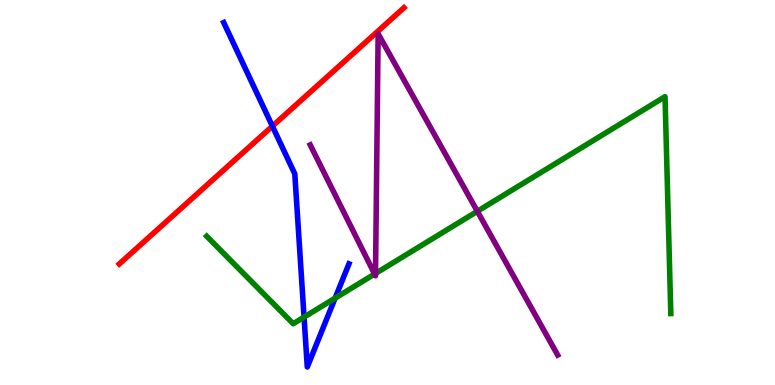[{'lines': ['blue', 'red'], 'intersections': [{'x': 3.51, 'y': 6.72}]}, {'lines': ['green', 'red'], 'intersections': []}, {'lines': ['purple', 'red'], 'intersections': []}, {'lines': ['blue', 'green'], 'intersections': [{'x': 3.92, 'y': 1.76}, {'x': 4.32, 'y': 2.26}]}, {'lines': ['blue', 'purple'], 'intersections': []}, {'lines': ['green', 'purple'], 'intersections': [{'x': 4.83, 'y': 2.88}, {'x': 4.85, 'y': 2.9}, {'x': 6.16, 'y': 4.51}]}]